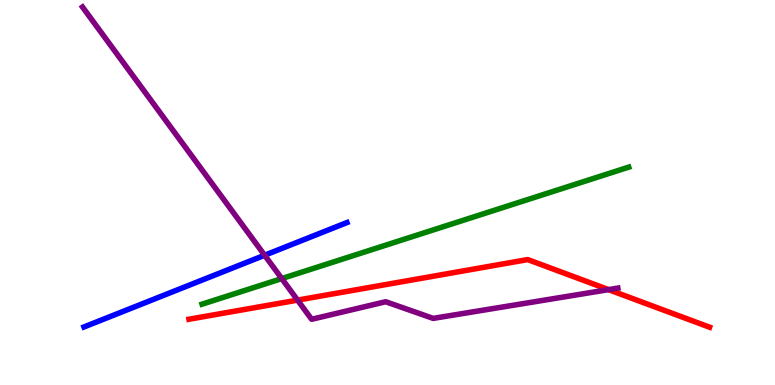[{'lines': ['blue', 'red'], 'intersections': []}, {'lines': ['green', 'red'], 'intersections': []}, {'lines': ['purple', 'red'], 'intersections': [{'x': 3.84, 'y': 2.2}, {'x': 7.85, 'y': 2.48}]}, {'lines': ['blue', 'green'], 'intersections': []}, {'lines': ['blue', 'purple'], 'intersections': [{'x': 3.41, 'y': 3.37}]}, {'lines': ['green', 'purple'], 'intersections': [{'x': 3.64, 'y': 2.76}]}]